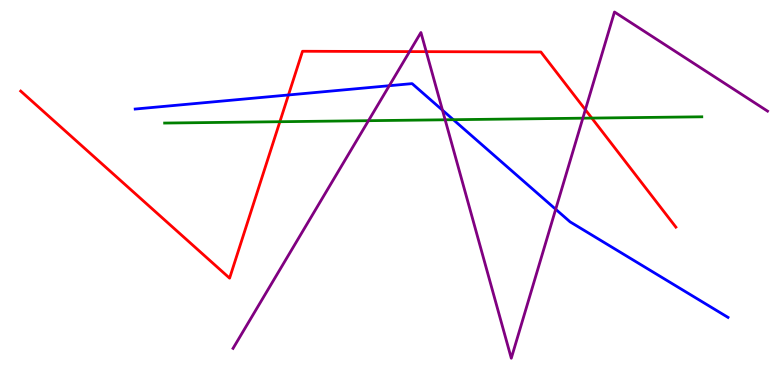[{'lines': ['blue', 'red'], 'intersections': [{'x': 3.72, 'y': 7.53}]}, {'lines': ['green', 'red'], 'intersections': [{'x': 3.61, 'y': 6.84}, {'x': 7.64, 'y': 6.93}]}, {'lines': ['purple', 'red'], 'intersections': [{'x': 5.28, 'y': 8.66}, {'x': 5.5, 'y': 8.66}, {'x': 7.55, 'y': 7.15}]}, {'lines': ['blue', 'green'], 'intersections': [{'x': 5.85, 'y': 6.89}]}, {'lines': ['blue', 'purple'], 'intersections': [{'x': 5.02, 'y': 7.77}, {'x': 5.71, 'y': 7.14}, {'x': 7.17, 'y': 4.56}]}, {'lines': ['green', 'purple'], 'intersections': [{'x': 4.75, 'y': 6.87}, {'x': 5.74, 'y': 6.89}, {'x': 7.52, 'y': 6.93}]}]